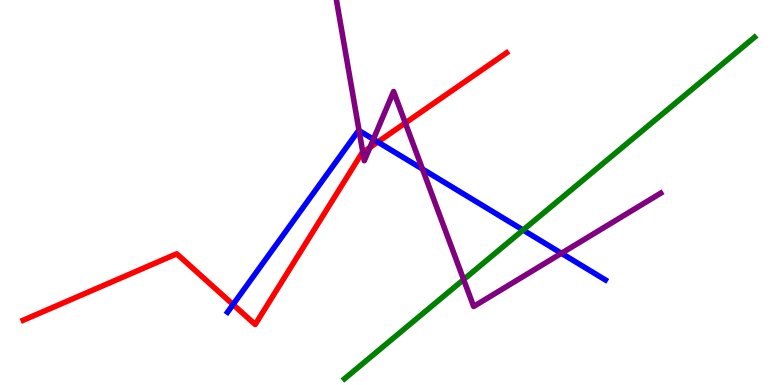[{'lines': ['blue', 'red'], 'intersections': [{'x': 3.01, 'y': 2.09}, {'x': 4.88, 'y': 6.31}]}, {'lines': ['green', 'red'], 'intersections': []}, {'lines': ['purple', 'red'], 'intersections': [{'x': 4.68, 'y': 6.04}, {'x': 4.77, 'y': 6.17}, {'x': 5.23, 'y': 6.81}]}, {'lines': ['blue', 'green'], 'intersections': [{'x': 6.75, 'y': 4.03}]}, {'lines': ['blue', 'purple'], 'intersections': [{'x': 4.63, 'y': 6.61}, {'x': 4.82, 'y': 6.38}, {'x': 5.45, 'y': 5.61}, {'x': 7.24, 'y': 3.42}]}, {'lines': ['green', 'purple'], 'intersections': [{'x': 5.98, 'y': 2.74}]}]